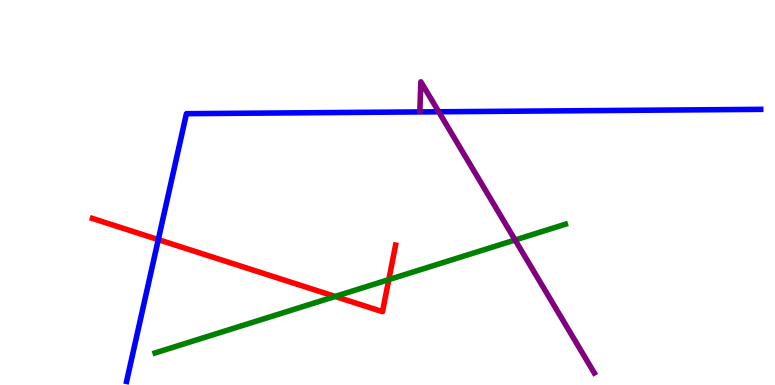[{'lines': ['blue', 'red'], 'intersections': [{'x': 2.04, 'y': 3.78}]}, {'lines': ['green', 'red'], 'intersections': [{'x': 4.32, 'y': 2.3}, {'x': 5.02, 'y': 2.74}]}, {'lines': ['purple', 'red'], 'intersections': []}, {'lines': ['blue', 'green'], 'intersections': []}, {'lines': ['blue', 'purple'], 'intersections': [{'x': 5.66, 'y': 7.1}]}, {'lines': ['green', 'purple'], 'intersections': [{'x': 6.65, 'y': 3.77}]}]